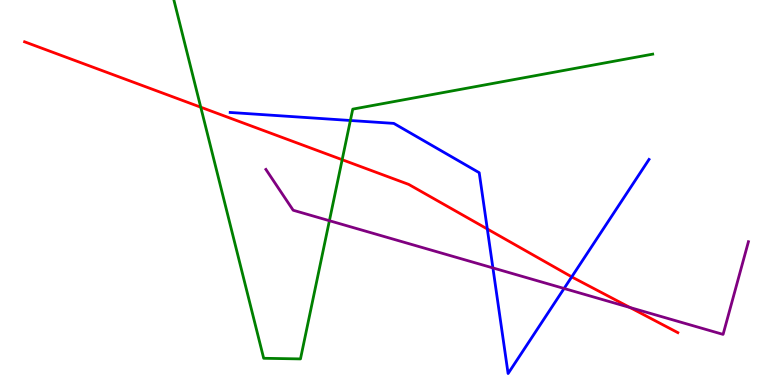[{'lines': ['blue', 'red'], 'intersections': [{'x': 6.29, 'y': 4.05}, {'x': 7.38, 'y': 2.81}]}, {'lines': ['green', 'red'], 'intersections': [{'x': 2.59, 'y': 7.22}, {'x': 4.42, 'y': 5.85}]}, {'lines': ['purple', 'red'], 'intersections': [{'x': 8.13, 'y': 2.01}]}, {'lines': ['blue', 'green'], 'intersections': [{'x': 4.52, 'y': 6.87}]}, {'lines': ['blue', 'purple'], 'intersections': [{'x': 6.36, 'y': 3.04}, {'x': 7.28, 'y': 2.51}]}, {'lines': ['green', 'purple'], 'intersections': [{'x': 4.25, 'y': 4.27}]}]